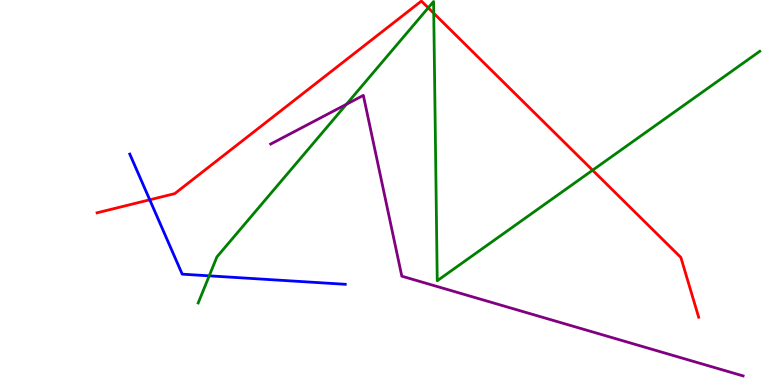[{'lines': ['blue', 'red'], 'intersections': [{'x': 1.93, 'y': 4.81}]}, {'lines': ['green', 'red'], 'intersections': [{'x': 5.53, 'y': 9.8}, {'x': 5.6, 'y': 9.66}, {'x': 7.65, 'y': 5.58}]}, {'lines': ['purple', 'red'], 'intersections': []}, {'lines': ['blue', 'green'], 'intersections': [{'x': 2.7, 'y': 2.84}]}, {'lines': ['blue', 'purple'], 'intersections': []}, {'lines': ['green', 'purple'], 'intersections': [{'x': 4.47, 'y': 7.29}]}]